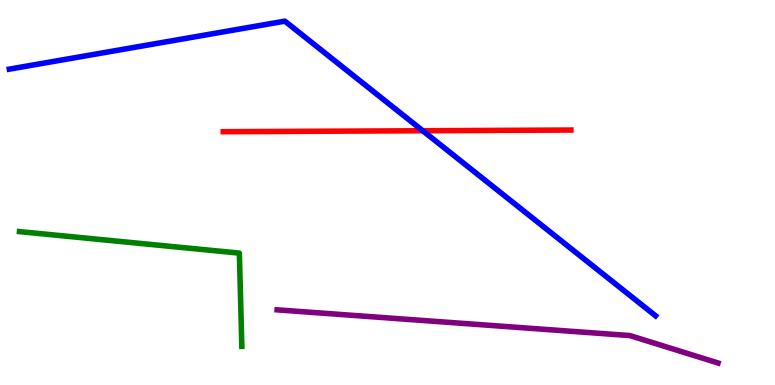[{'lines': ['blue', 'red'], 'intersections': [{'x': 5.46, 'y': 6.6}]}, {'lines': ['green', 'red'], 'intersections': []}, {'lines': ['purple', 'red'], 'intersections': []}, {'lines': ['blue', 'green'], 'intersections': []}, {'lines': ['blue', 'purple'], 'intersections': []}, {'lines': ['green', 'purple'], 'intersections': []}]